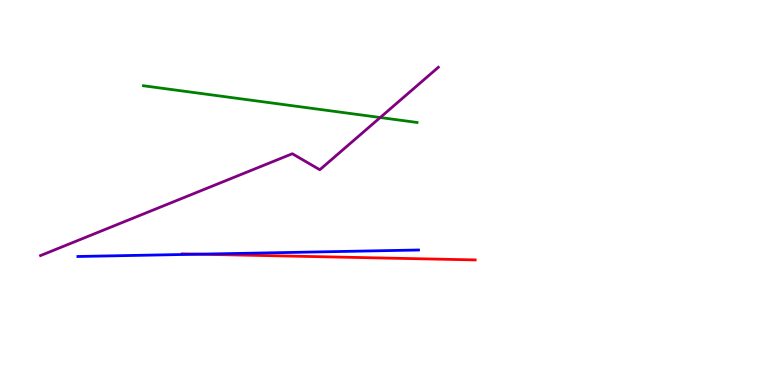[{'lines': ['blue', 'red'], 'intersections': [{'x': 2.56, 'y': 3.4}]}, {'lines': ['green', 'red'], 'intersections': []}, {'lines': ['purple', 'red'], 'intersections': []}, {'lines': ['blue', 'green'], 'intersections': []}, {'lines': ['blue', 'purple'], 'intersections': []}, {'lines': ['green', 'purple'], 'intersections': [{'x': 4.91, 'y': 6.95}]}]